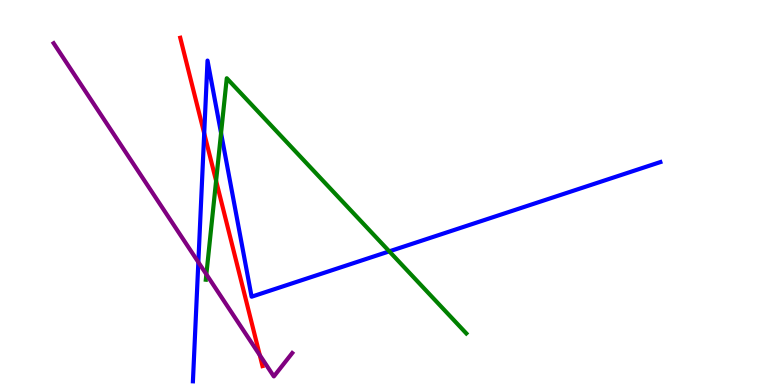[{'lines': ['blue', 'red'], 'intersections': [{'x': 2.63, 'y': 6.54}]}, {'lines': ['green', 'red'], 'intersections': [{'x': 2.79, 'y': 5.3}]}, {'lines': ['purple', 'red'], 'intersections': [{'x': 3.35, 'y': 0.776}]}, {'lines': ['blue', 'green'], 'intersections': [{'x': 2.85, 'y': 6.54}, {'x': 5.02, 'y': 3.47}]}, {'lines': ['blue', 'purple'], 'intersections': [{'x': 2.56, 'y': 3.19}]}, {'lines': ['green', 'purple'], 'intersections': [{'x': 2.66, 'y': 2.87}]}]